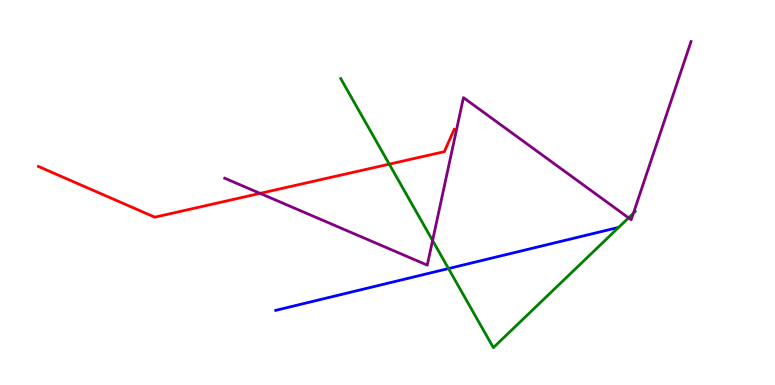[{'lines': ['blue', 'red'], 'intersections': []}, {'lines': ['green', 'red'], 'intersections': [{'x': 5.02, 'y': 5.74}]}, {'lines': ['purple', 'red'], 'intersections': [{'x': 3.36, 'y': 4.98}]}, {'lines': ['blue', 'green'], 'intersections': [{'x': 5.79, 'y': 3.02}]}, {'lines': ['blue', 'purple'], 'intersections': []}, {'lines': ['green', 'purple'], 'intersections': [{'x': 5.58, 'y': 3.75}, {'x': 8.11, 'y': 4.34}, {'x': 8.17, 'y': 4.46}]}]